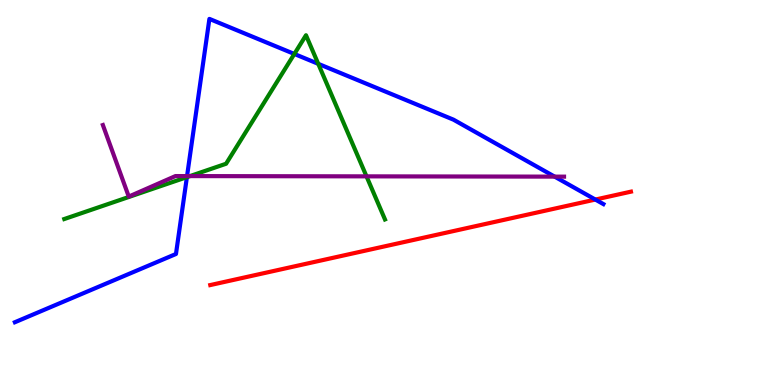[{'lines': ['blue', 'red'], 'intersections': [{'x': 7.68, 'y': 4.82}]}, {'lines': ['green', 'red'], 'intersections': []}, {'lines': ['purple', 'red'], 'intersections': []}, {'lines': ['blue', 'green'], 'intersections': [{'x': 2.41, 'y': 5.4}, {'x': 3.8, 'y': 8.6}, {'x': 4.11, 'y': 8.34}]}, {'lines': ['blue', 'purple'], 'intersections': [{'x': 2.41, 'y': 5.43}, {'x': 7.16, 'y': 5.41}]}, {'lines': ['green', 'purple'], 'intersections': [{'x': 2.45, 'y': 5.43}, {'x': 4.73, 'y': 5.42}]}]